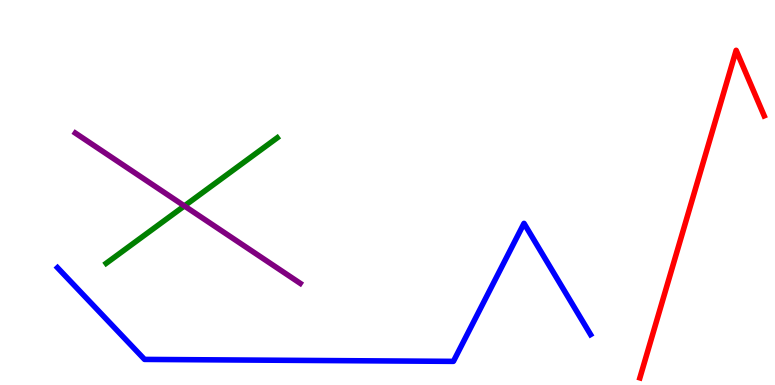[{'lines': ['blue', 'red'], 'intersections': []}, {'lines': ['green', 'red'], 'intersections': []}, {'lines': ['purple', 'red'], 'intersections': []}, {'lines': ['blue', 'green'], 'intersections': []}, {'lines': ['blue', 'purple'], 'intersections': []}, {'lines': ['green', 'purple'], 'intersections': [{'x': 2.38, 'y': 4.65}]}]